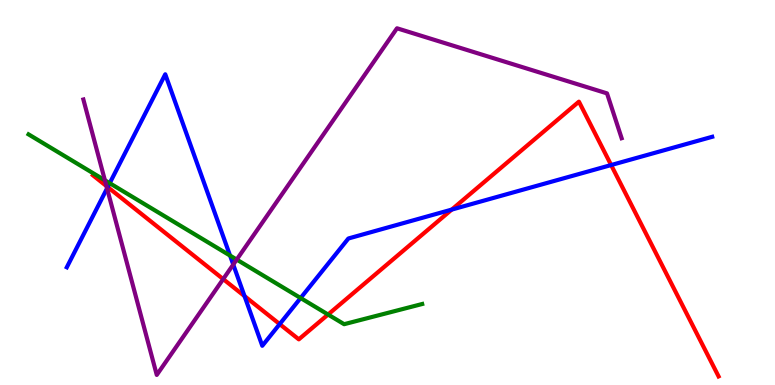[{'lines': ['blue', 'red'], 'intersections': [{'x': 1.39, 'y': 5.14}, {'x': 3.16, 'y': 2.31}, {'x': 3.61, 'y': 1.58}, {'x': 5.83, 'y': 4.56}, {'x': 7.89, 'y': 5.71}]}, {'lines': ['green', 'red'], 'intersections': [{'x': 4.23, 'y': 1.83}]}, {'lines': ['purple', 'red'], 'intersections': [{'x': 1.37, 'y': 5.17}, {'x': 2.88, 'y': 2.75}]}, {'lines': ['blue', 'green'], 'intersections': [{'x': 1.42, 'y': 5.24}, {'x': 2.97, 'y': 3.36}, {'x': 3.88, 'y': 2.26}]}, {'lines': ['blue', 'purple'], 'intersections': [{'x': 1.38, 'y': 5.11}, {'x': 3.01, 'y': 3.13}]}, {'lines': ['green', 'purple'], 'intersections': [{'x': 1.35, 'y': 5.32}, {'x': 3.05, 'y': 3.26}]}]